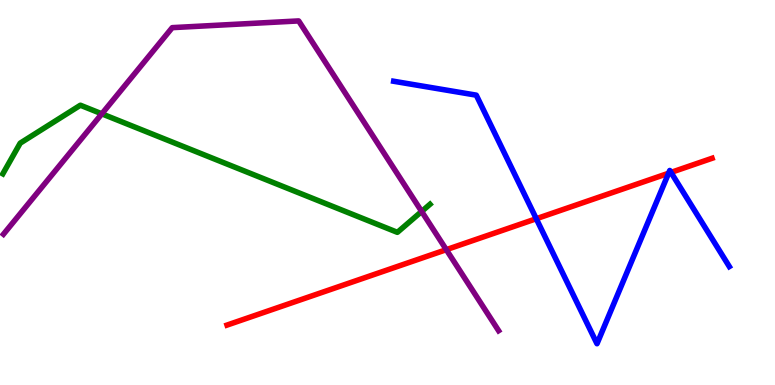[{'lines': ['blue', 'red'], 'intersections': [{'x': 6.92, 'y': 4.32}, {'x': 8.63, 'y': 5.5}, {'x': 8.66, 'y': 5.52}]}, {'lines': ['green', 'red'], 'intersections': []}, {'lines': ['purple', 'red'], 'intersections': [{'x': 5.76, 'y': 3.52}]}, {'lines': ['blue', 'green'], 'intersections': []}, {'lines': ['blue', 'purple'], 'intersections': []}, {'lines': ['green', 'purple'], 'intersections': [{'x': 1.31, 'y': 7.04}, {'x': 5.44, 'y': 4.51}]}]